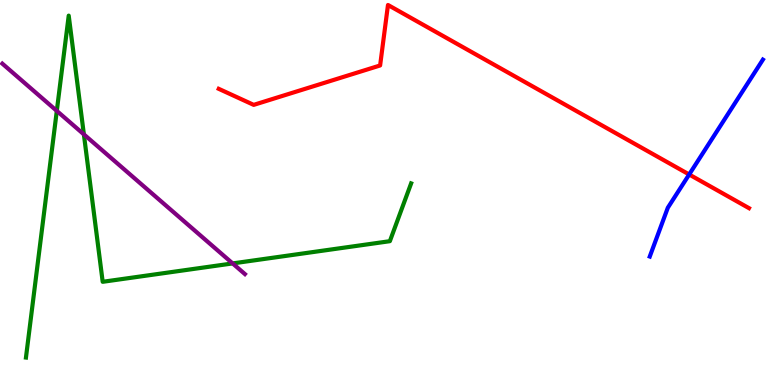[{'lines': ['blue', 'red'], 'intersections': [{'x': 8.89, 'y': 5.47}]}, {'lines': ['green', 'red'], 'intersections': []}, {'lines': ['purple', 'red'], 'intersections': []}, {'lines': ['blue', 'green'], 'intersections': []}, {'lines': ['blue', 'purple'], 'intersections': []}, {'lines': ['green', 'purple'], 'intersections': [{'x': 0.733, 'y': 7.12}, {'x': 1.08, 'y': 6.51}, {'x': 3.0, 'y': 3.16}]}]